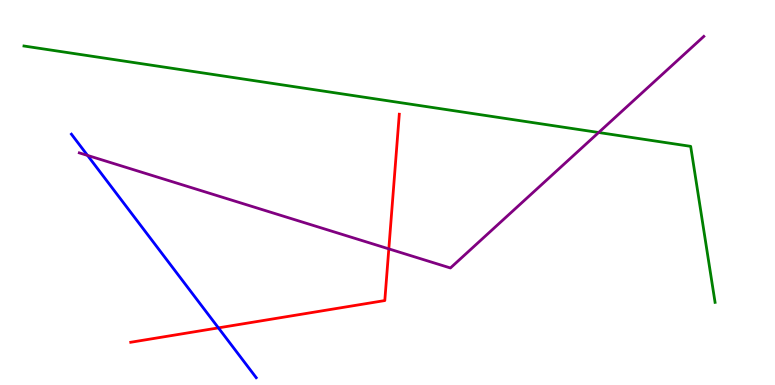[{'lines': ['blue', 'red'], 'intersections': [{'x': 2.82, 'y': 1.48}]}, {'lines': ['green', 'red'], 'intersections': []}, {'lines': ['purple', 'red'], 'intersections': [{'x': 5.02, 'y': 3.54}]}, {'lines': ['blue', 'green'], 'intersections': []}, {'lines': ['blue', 'purple'], 'intersections': [{'x': 1.13, 'y': 5.96}]}, {'lines': ['green', 'purple'], 'intersections': [{'x': 7.72, 'y': 6.56}]}]